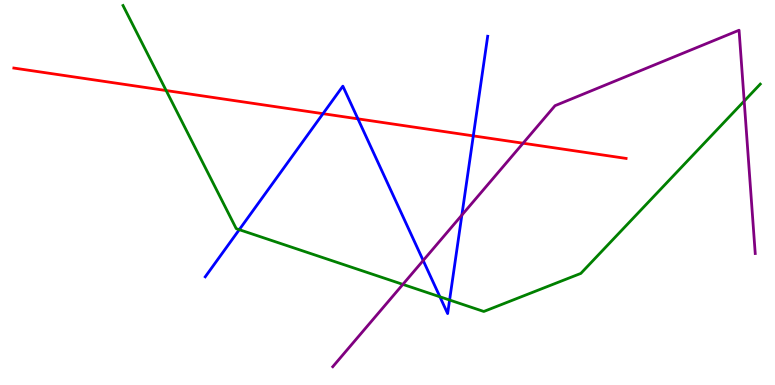[{'lines': ['blue', 'red'], 'intersections': [{'x': 4.17, 'y': 7.05}, {'x': 4.62, 'y': 6.91}, {'x': 6.11, 'y': 6.47}]}, {'lines': ['green', 'red'], 'intersections': [{'x': 2.14, 'y': 7.65}]}, {'lines': ['purple', 'red'], 'intersections': [{'x': 6.75, 'y': 6.28}]}, {'lines': ['blue', 'green'], 'intersections': [{'x': 3.09, 'y': 4.03}, {'x': 5.68, 'y': 2.29}, {'x': 5.8, 'y': 2.21}]}, {'lines': ['blue', 'purple'], 'intersections': [{'x': 5.46, 'y': 3.23}, {'x': 5.96, 'y': 4.41}]}, {'lines': ['green', 'purple'], 'intersections': [{'x': 5.2, 'y': 2.61}, {'x': 9.6, 'y': 7.37}]}]